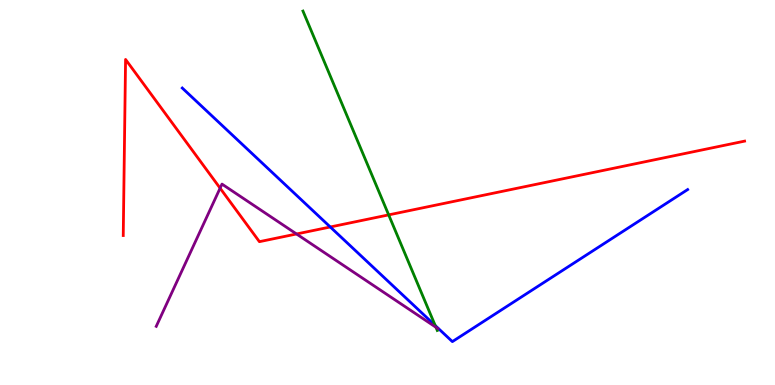[{'lines': ['blue', 'red'], 'intersections': [{'x': 4.26, 'y': 4.1}]}, {'lines': ['green', 'red'], 'intersections': [{'x': 5.02, 'y': 4.42}]}, {'lines': ['purple', 'red'], 'intersections': [{'x': 2.84, 'y': 5.11}, {'x': 3.83, 'y': 3.92}]}, {'lines': ['blue', 'green'], 'intersections': [{'x': 5.62, 'y': 1.55}]}, {'lines': ['blue', 'purple'], 'intersections': []}, {'lines': ['green', 'purple'], 'intersections': [{'x': 5.63, 'y': 1.5}]}]